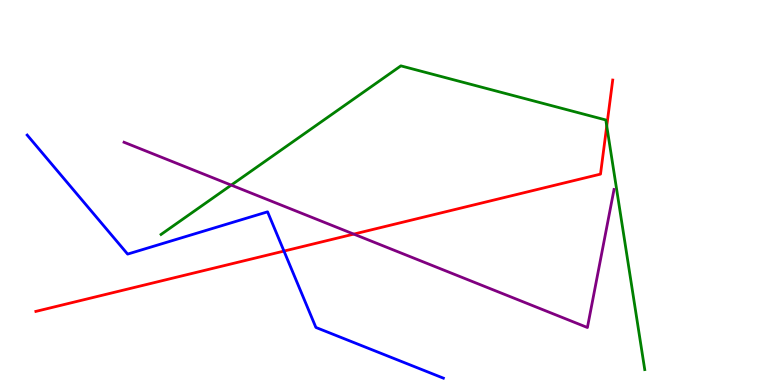[{'lines': ['blue', 'red'], 'intersections': [{'x': 3.66, 'y': 3.48}]}, {'lines': ['green', 'red'], 'intersections': [{'x': 7.83, 'y': 6.73}]}, {'lines': ['purple', 'red'], 'intersections': [{'x': 4.56, 'y': 3.92}]}, {'lines': ['blue', 'green'], 'intersections': []}, {'lines': ['blue', 'purple'], 'intersections': []}, {'lines': ['green', 'purple'], 'intersections': [{'x': 2.98, 'y': 5.19}]}]